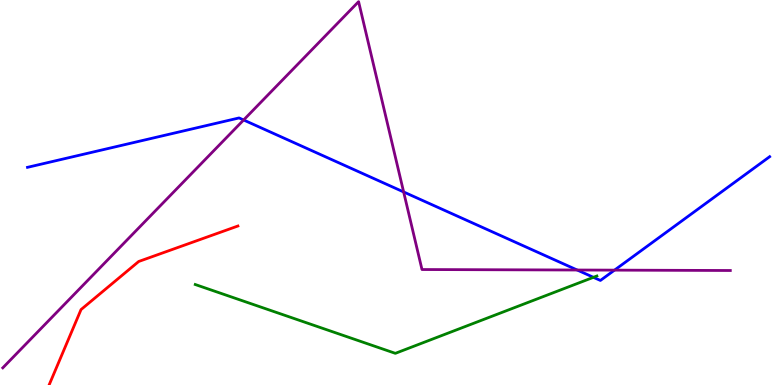[{'lines': ['blue', 'red'], 'intersections': []}, {'lines': ['green', 'red'], 'intersections': []}, {'lines': ['purple', 'red'], 'intersections': []}, {'lines': ['blue', 'green'], 'intersections': [{'x': 7.66, 'y': 2.8}]}, {'lines': ['blue', 'purple'], 'intersections': [{'x': 3.14, 'y': 6.88}, {'x': 5.21, 'y': 5.01}, {'x': 7.45, 'y': 2.99}, {'x': 7.93, 'y': 2.98}]}, {'lines': ['green', 'purple'], 'intersections': []}]